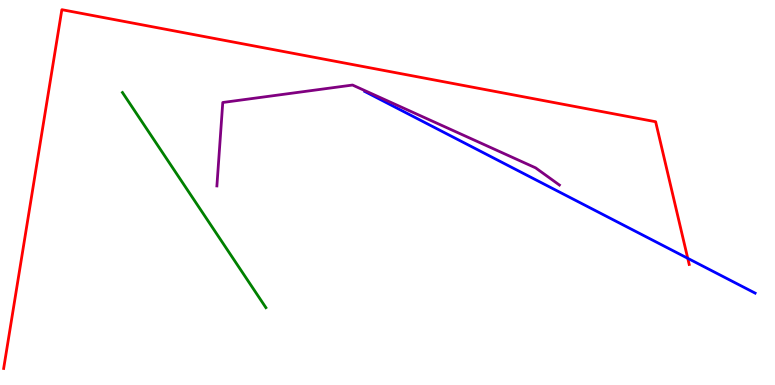[{'lines': ['blue', 'red'], 'intersections': [{'x': 8.87, 'y': 3.29}]}, {'lines': ['green', 'red'], 'intersections': []}, {'lines': ['purple', 'red'], 'intersections': []}, {'lines': ['blue', 'green'], 'intersections': []}, {'lines': ['blue', 'purple'], 'intersections': []}, {'lines': ['green', 'purple'], 'intersections': []}]